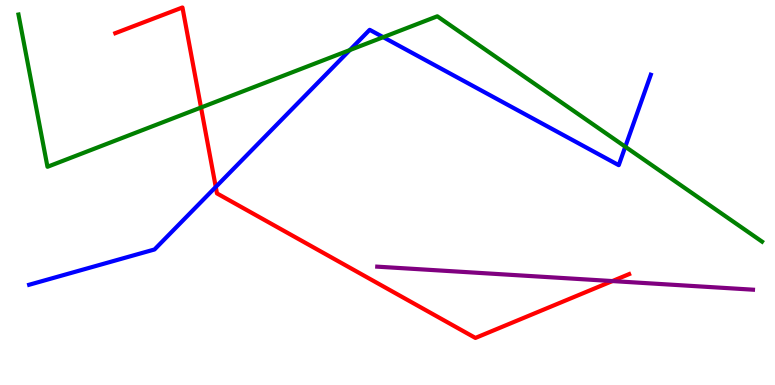[{'lines': ['blue', 'red'], 'intersections': [{'x': 2.78, 'y': 5.14}]}, {'lines': ['green', 'red'], 'intersections': [{'x': 2.59, 'y': 7.21}]}, {'lines': ['purple', 'red'], 'intersections': [{'x': 7.9, 'y': 2.7}]}, {'lines': ['blue', 'green'], 'intersections': [{'x': 4.51, 'y': 8.7}, {'x': 4.94, 'y': 9.03}, {'x': 8.07, 'y': 6.19}]}, {'lines': ['blue', 'purple'], 'intersections': []}, {'lines': ['green', 'purple'], 'intersections': []}]